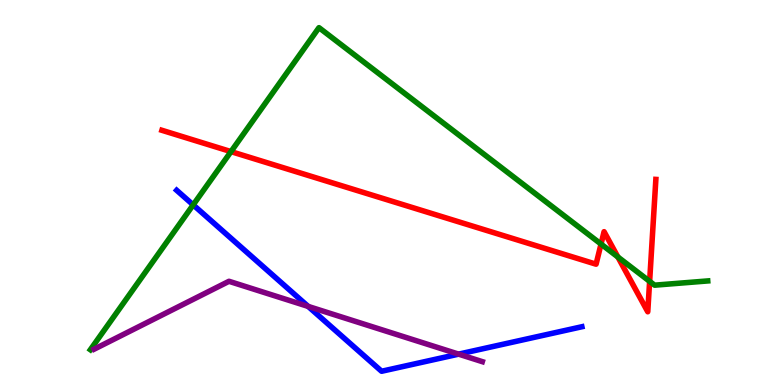[{'lines': ['blue', 'red'], 'intersections': []}, {'lines': ['green', 'red'], 'intersections': [{'x': 2.98, 'y': 6.06}, {'x': 7.76, 'y': 3.66}, {'x': 7.97, 'y': 3.33}, {'x': 8.38, 'y': 2.69}]}, {'lines': ['purple', 'red'], 'intersections': []}, {'lines': ['blue', 'green'], 'intersections': [{'x': 2.49, 'y': 4.68}]}, {'lines': ['blue', 'purple'], 'intersections': [{'x': 3.98, 'y': 2.04}, {'x': 5.92, 'y': 0.802}]}, {'lines': ['green', 'purple'], 'intersections': []}]